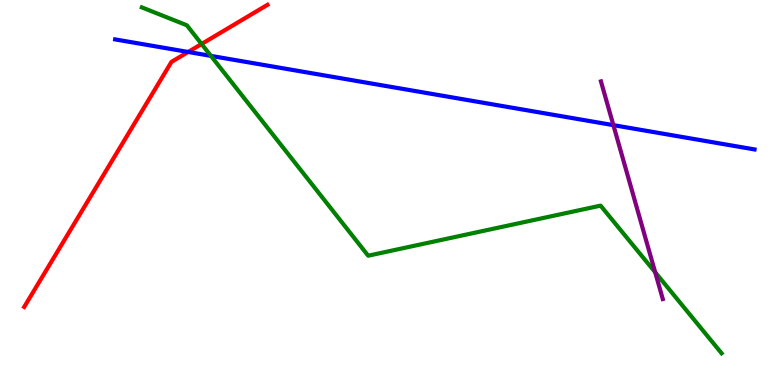[{'lines': ['blue', 'red'], 'intersections': [{'x': 2.43, 'y': 8.65}]}, {'lines': ['green', 'red'], 'intersections': [{'x': 2.6, 'y': 8.86}]}, {'lines': ['purple', 'red'], 'intersections': []}, {'lines': ['blue', 'green'], 'intersections': [{'x': 2.72, 'y': 8.55}]}, {'lines': ['blue', 'purple'], 'intersections': [{'x': 7.91, 'y': 6.75}]}, {'lines': ['green', 'purple'], 'intersections': [{'x': 8.45, 'y': 2.93}]}]